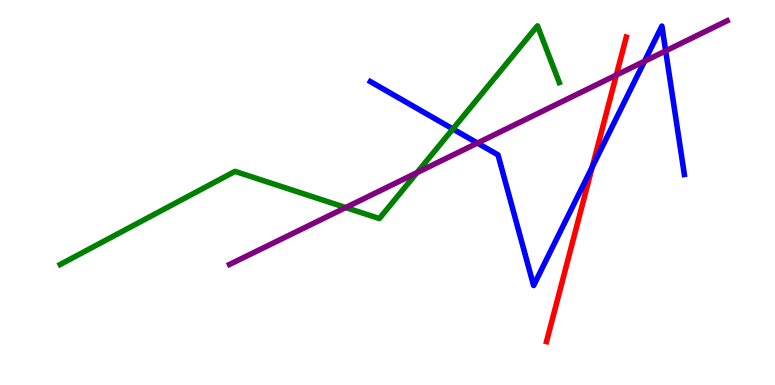[{'lines': ['blue', 'red'], 'intersections': [{'x': 7.64, 'y': 5.66}]}, {'lines': ['green', 'red'], 'intersections': []}, {'lines': ['purple', 'red'], 'intersections': [{'x': 7.95, 'y': 8.05}]}, {'lines': ['blue', 'green'], 'intersections': [{'x': 5.84, 'y': 6.65}]}, {'lines': ['blue', 'purple'], 'intersections': [{'x': 6.16, 'y': 6.28}, {'x': 8.32, 'y': 8.41}, {'x': 8.59, 'y': 8.68}]}, {'lines': ['green', 'purple'], 'intersections': [{'x': 4.46, 'y': 4.61}, {'x': 5.38, 'y': 5.52}]}]